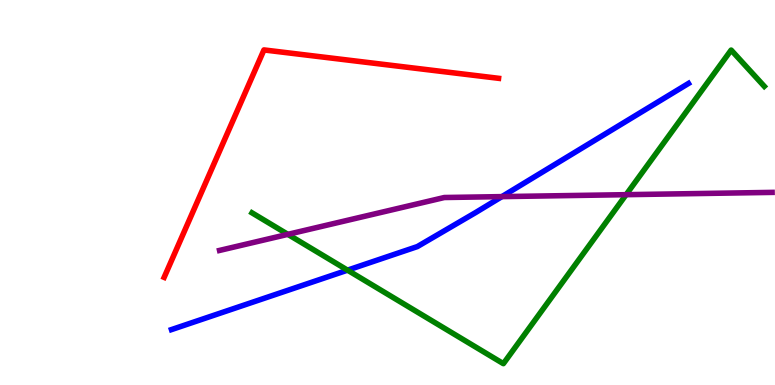[{'lines': ['blue', 'red'], 'intersections': []}, {'lines': ['green', 'red'], 'intersections': []}, {'lines': ['purple', 'red'], 'intersections': []}, {'lines': ['blue', 'green'], 'intersections': [{'x': 4.48, 'y': 2.98}]}, {'lines': ['blue', 'purple'], 'intersections': [{'x': 6.48, 'y': 4.89}]}, {'lines': ['green', 'purple'], 'intersections': [{'x': 3.71, 'y': 3.91}, {'x': 8.08, 'y': 4.94}]}]